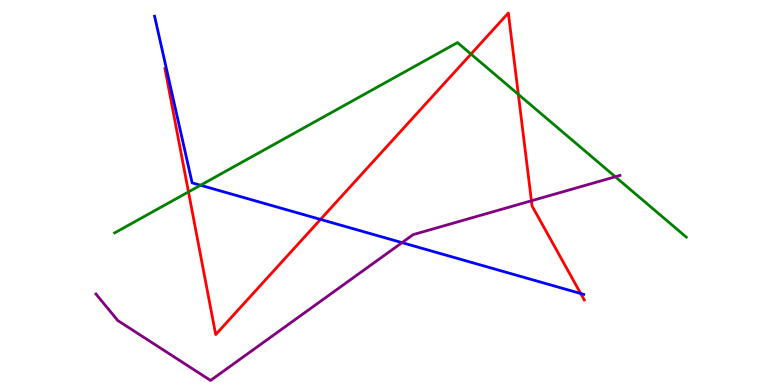[{'lines': ['blue', 'red'], 'intersections': [{'x': 4.14, 'y': 4.3}, {'x': 7.49, 'y': 2.38}]}, {'lines': ['green', 'red'], 'intersections': [{'x': 2.43, 'y': 5.02}, {'x': 6.08, 'y': 8.6}, {'x': 6.69, 'y': 7.55}]}, {'lines': ['purple', 'red'], 'intersections': [{'x': 6.86, 'y': 4.78}]}, {'lines': ['blue', 'green'], 'intersections': [{'x': 2.59, 'y': 5.19}]}, {'lines': ['blue', 'purple'], 'intersections': [{'x': 5.19, 'y': 3.7}]}, {'lines': ['green', 'purple'], 'intersections': [{'x': 7.94, 'y': 5.41}]}]